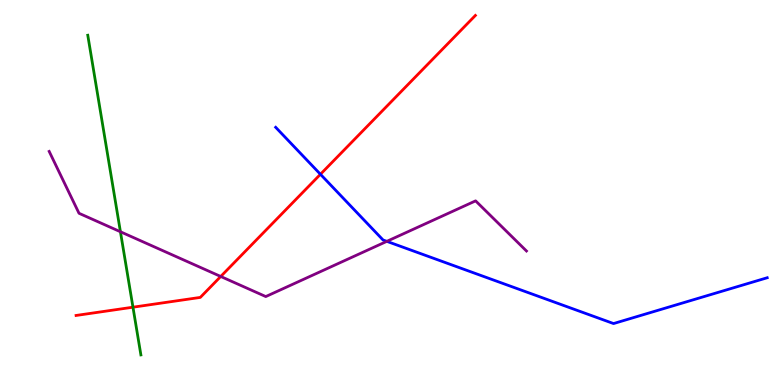[{'lines': ['blue', 'red'], 'intersections': [{'x': 4.13, 'y': 5.47}]}, {'lines': ['green', 'red'], 'intersections': [{'x': 1.72, 'y': 2.02}]}, {'lines': ['purple', 'red'], 'intersections': [{'x': 2.85, 'y': 2.82}]}, {'lines': ['blue', 'green'], 'intersections': []}, {'lines': ['blue', 'purple'], 'intersections': [{'x': 4.99, 'y': 3.73}]}, {'lines': ['green', 'purple'], 'intersections': [{'x': 1.55, 'y': 3.98}]}]